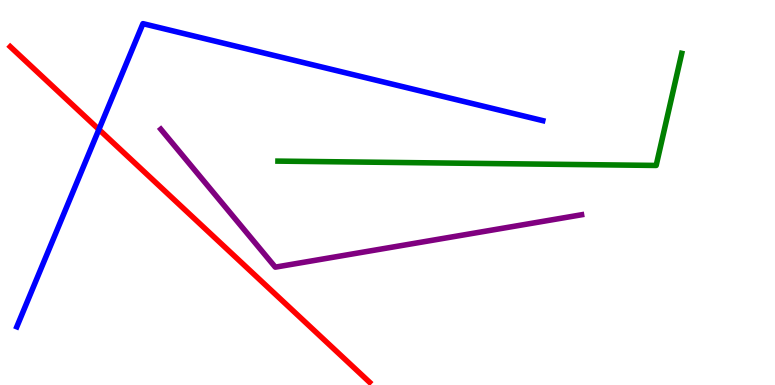[{'lines': ['blue', 'red'], 'intersections': [{'x': 1.28, 'y': 6.64}]}, {'lines': ['green', 'red'], 'intersections': []}, {'lines': ['purple', 'red'], 'intersections': []}, {'lines': ['blue', 'green'], 'intersections': []}, {'lines': ['blue', 'purple'], 'intersections': []}, {'lines': ['green', 'purple'], 'intersections': []}]